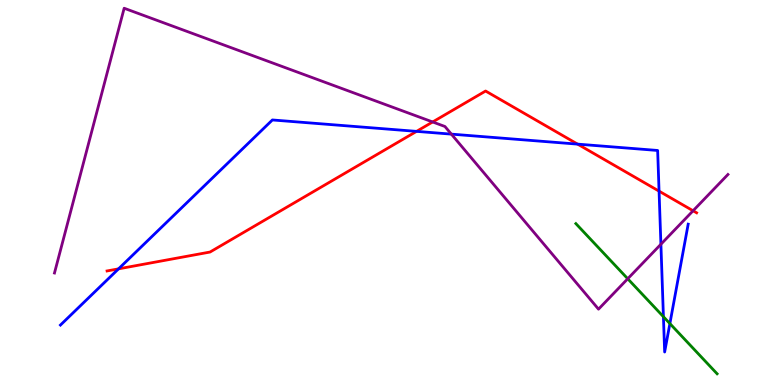[{'lines': ['blue', 'red'], 'intersections': [{'x': 1.53, 'y': 3.02}, {'x': 5.37, 'y': 6.59}, {'x': 7.45, 'y': 6.26}, {'x': 8.5, 'y': 5.04}]}, {'lines': ['green', 'red'], 'intersections': []}, {'lines': ['purple', 'red'], 'intersections': [{'x': 5.58, 'y': 6.83}, {'x': 8.94, 'y': 4.53}]}, {'lines': ['blue', 'green'], 'intersections': [{'x': 8.56, 'y': 1.77}, {'x': 8.64, 'y': 1.6}]}, {'lines': ['blue', 'purple'], 'intersections': [{'x': 5.82, 'y': 6.52}, {'x': 8.53, 'y': 3.66}]}, {'lines': ['green', 'purple'], 'intersections': [{'x': 8.1, 'y': 2.76}]}]